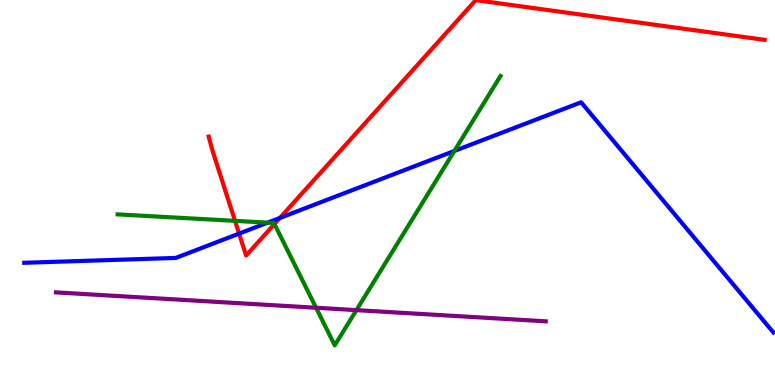[{'lines': ['blue', 'red'], 'intersections': [{'x': 3.08, 'y': 3.93}, {'x': 3.61, 'y': 4.34}]}, {'lines': ['green', 'red'], 'intersections': [{'x': 3.03, 'y': 4.26}, {'x': 3.54, 'y': 4.18}]}, {'lines': ['purple', 'red'], 'intersections': []}, {'lines': ['blue', 'green'], 'intersections': [{'x': 3.45, 'y': 4.22}, {'x': 5.86, 'y': 6.08}]}, {'lines': ['blue', 'purple'], 'intersections': []}, {'lines': ['green', 'purple'], 'intersections': [{'x': 4.08, 'y': 2.01}, {'x': 4.6, 'y': 1.94}]}]